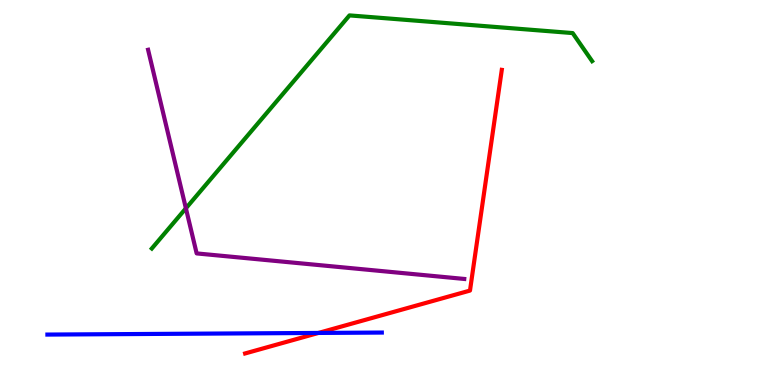[{'lines': ['blue', 'red'], 'intersections': [{'x': 4.11, 'y': 1.35}]}, {'lines': ['green', 'red'], 'intersections': []}, {'lines': ['purple', 'red'], 'intersections': []}, {'lines': ['blue', 'green'], 'intersections': []}, {'lines': ['blue', 'purple'], 'intersections': []}, {'lines': ['green', 'purple'], 'intersections': [{'x': 2.4, 'y': 4.59}]}]